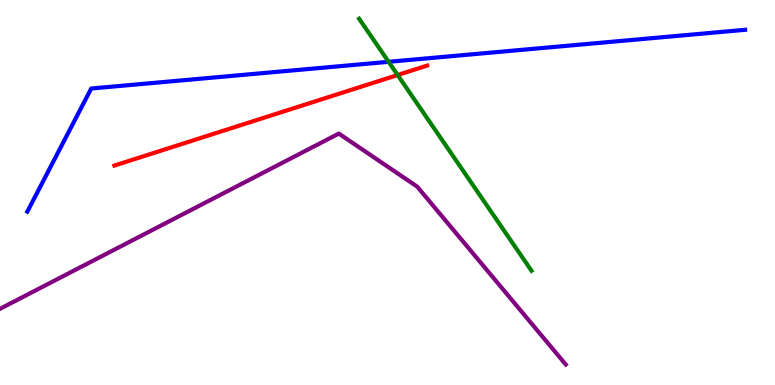[{'lines': ['blue', 'red'], 'intersections': []}, {'lines': ['green', 'red'], 'intersections': [{'x': 5.13, 'y': 8.05}]}, {'lines': ['purple', 'red'], 'intersections': []}, {'lines': ['blue', 'green'], 'intersections': [{'x': 5.01, 'y': 8.39}]}, {'lines': ['blue', 'purple'], 'intersections': []}, {'lines': ['green', 'purple'], 'intersections': []}]